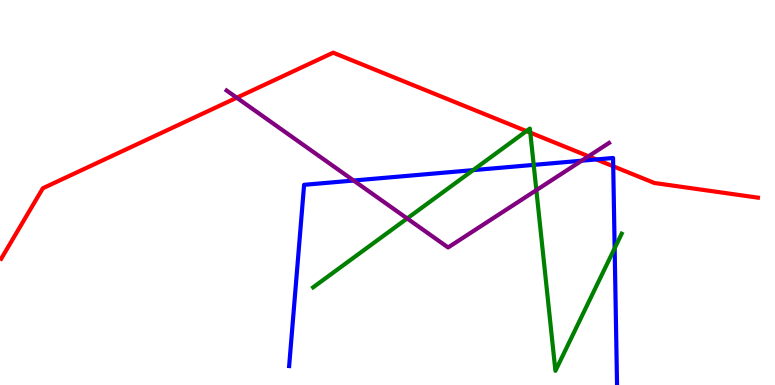[{'lines': ['blue', 'red'], 'intersections': [{'x': 7.69, 'y': 5.86}, {'x': 7.91, 'y': 5.68}]}, {'lines': ['green', 'red'], 'intersections': [{'x': 6.79, 'y': 6.6}, {'x': 6.84, 'y': 6.55}]}, {'lines': ['purple', 'red'], 'intersections': [{'x': 3.06, 'y': 7.46}, {'x': 7.59, 'y': 5.94}]}, {'lines': ['blue', 'green'], 'intersections': [{'x': 6.1, 'y': 5.58}, {'x': 6.89, 'y': 5.72}, {'x': 7.93, 'y': 3.55}]}, {'lines': ['blue', 'purple'], 'intersections': [{'x': 4.56, 'y': 5.31}, {'x': 7.51, 'y': 5.83}]}, {'lines': ['green', 'purple'], 'intersections': [{'x': 5.25, 'y': 4.33}, {'x': 6.92, 'y': 5.06}]}]